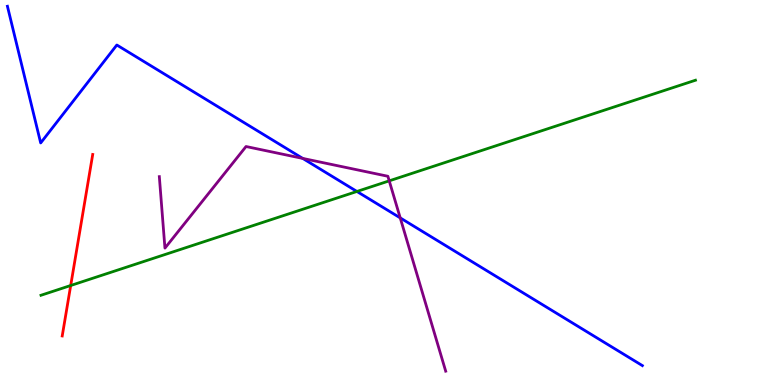[{'lines': ['blue', 'red'], 'intersections': []}, {'lines': ['green', 'red'], 'intersections': [{'x': 0.912, 'y': 2.58}]}, {'lines': ['purple', 'red'], 'intersections': []}, {'lines': ['blue', 'green'], 'intersections': [{'x': 4.61, 'y': 5.03}]}, {'lines': ['blue', 'purple'], 'intersections': [{'x': 3.91, 'y': 5.89}, {'x': 5.16, 'y': 4.34}]}, {'lines': ['green', 'purple'], 'intersections': [{'x': 5.02, 'y': 5.3}]}]